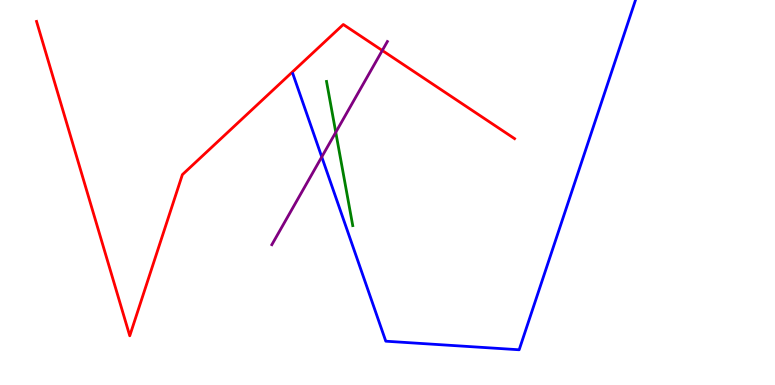[{'lines': ['blue', 'red'], 'intersections': []}, {'lines': ['green', 'red'], 'intersections': []}, {'lines': ['purple', 'red'], 'intersections': [{'x': 4.93, 'y': 8.69}]}, {'lines': ['blue', 'green'], 'intersections': []}, {'lines': ['blue', 'purple'], 'intersections': [{'x': 4.15, 'y': 5.92}]}, {'lines': ['green', 'purple'], 'intersections': [{'x': 4.33, 'y': 6.56}]}]